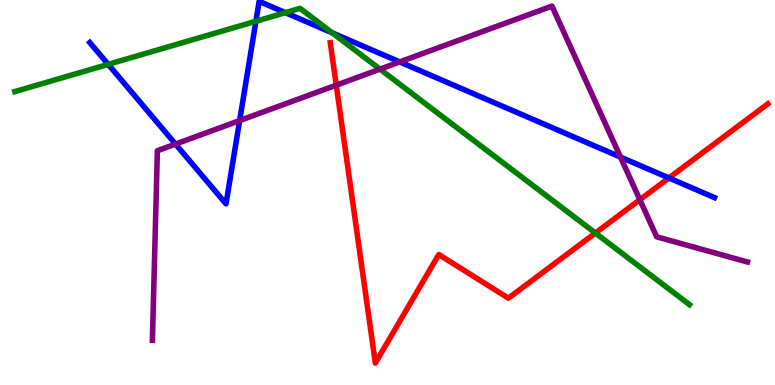[{'lines': ['blue', 'red'], 'intersections': [{'x': 8.63, 'y': 5.38}]}, {'lines': ['green', 'red'], 'intersections': [{'x': 7.68, 'y': 3.95}]}, {'lines': ['purple', 'red'], 'intersections': [{'x': 4.34, 'y': 7.79}, {'x': 8.26, 'y': 4.81}]}, {'lines': ['blue', 'green'], 'intersections': [{'x': 1.4, 'y': 8.33}, {'x': 3.3, 'y': 9.45}, {'x': 3.68, 'y': 9.67}, {'x': 4.29, 'y': 9.15}]}, {'lines': ['blue', 'purple'], 'intersections': [{'x': 2.26, 'y': 6.26}, {'x': 3.09, 'y': 6.87}, {'x': 5.16, 'y': 8.39}, {'x': 8.01, 'y': 5.92}]}, {'lines': ['green', 'purple'], 'intersections': [{'x': 4.9, 'y': 8.2}]}]